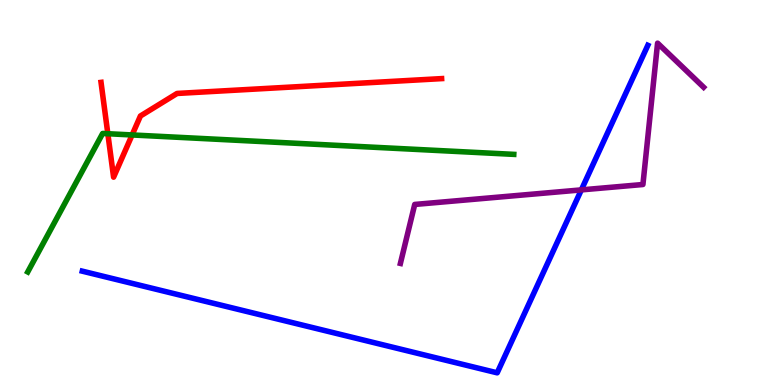[{'lines': ['blue', 'red'], 'intersections': []}, {'lines': ['green', 'red'], 'intersections': [{'x': 1.39, 'y': 6.53}, {'x': 1.7, 'y': 6.49}]}, {'lines': ['purple', 'red'], 'intersections': []}, {'lines': ['blue', 'green'], 'intersections': []}, {'lines': ['blue', 'purple'], 'intersections': [{'x': 7.5, 'y': 5.07}]}, {'lines': ['green', 'purple'], 'intersections': []}]